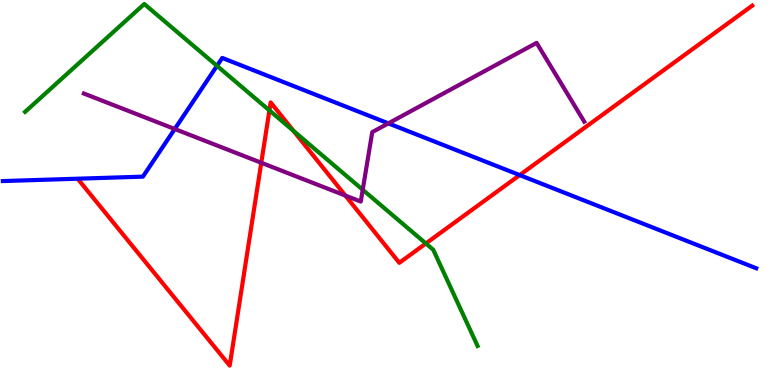[{'lines': ['blue', 'red'], 'intersections': [{'x': 6.71, 'y': 5.45}]}, {'lines': ['green', 'red'], 'intersections': [{'x': 3.48, 'y': 7.13}, {'x': 3.79, 'y': 6.6}, {'x': 5.5, 'y': 3.68}]}, {'lines': ['purple', 'red'], 'intersections': [{'x': 3.37, 'y': 5.77}, {'x': 4.46, 'y': 4.92}]}, {'lines': ['blue', 'green'], 'intersections': [{'x': 2.8, 'y': 8.29}]}, {'lines': ['blue', 'purple'], 'intersections': [{'x': 2.25, 'y': 6.65}, {'x': 5.01, 'y': 6.8}]}, {'lines': ['green', 'purple'], 'intersections': [{'x': 4.68, 'y': 5.07}]}]